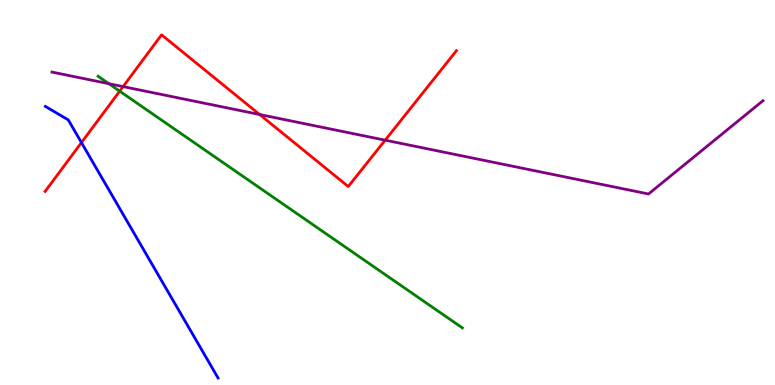[{'lines': ['blue', 'red'], 'intersections': [{'x': 1.05, 'y': 6.3}]}, {'lines': ['green', 'red'], 'intersections': [{'x': 1.54, 'y': 7.63}]}, {'lines': ['purple', 'red'], 'intersections': [{'x': 1.59, 'y': 7.75}, {'x': 3.35, 'y': 7.03}, {'x': 4.97, 'y': 6.36}]}, {'lines': ['blue', 'green'], 'intersections': []}, {'lines': ['blue', 'purple'], 'intersections': []}, {'lines': ['green', 'purple'], 'intersections': [{'x': 1.4, 'y': 7.83}]}]